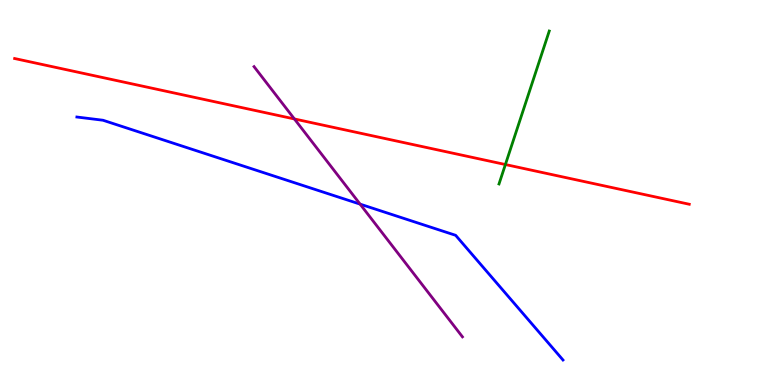[{'lines': ['blue', 'red'], 'intersections': []}, {'lines': ['green', 'red'], 'intersections': [{'x': 6.52, 'y': 5.73}]}, {'lines': ['purple', 'red'], 'intersections': [{'x': 3.8, 'y': 6.91}]}, {'lines': ['blue', 'green'], 'intersections': []}, {'lines': ['blue', 'purple'], 'intersections': [{'x': 4.65, 'y': 4.7}]}, {'lines': ['green', 'purple'], 'intersections': []}]